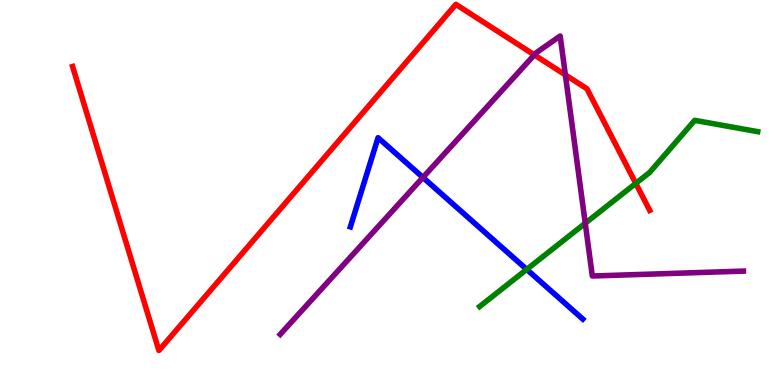[{'lines': ['blue', 'red'], 'intersections': []}, {'lines': ['green', 'red'], 'intersections': [{'x': 8.2, 'y': 5.24}]}, {'lines': ['purple', 'red'], 'intersections': [{'x': 6.89, 'y': 8.57}, {'x': 7.3, 'y': 8.06}]}, {'lines': ['blue', 'green'], 'intersections': [{'x': 6.8, 'y': 3.0}]}, {'lines': ['blue', 'purple'], 'intersections': [{'x': 5.46, 'y': 5.39}]}, {'lines': ['green', 'purple'], 'intersections': [{'x': 7.55, 'y': 4.2}]}]